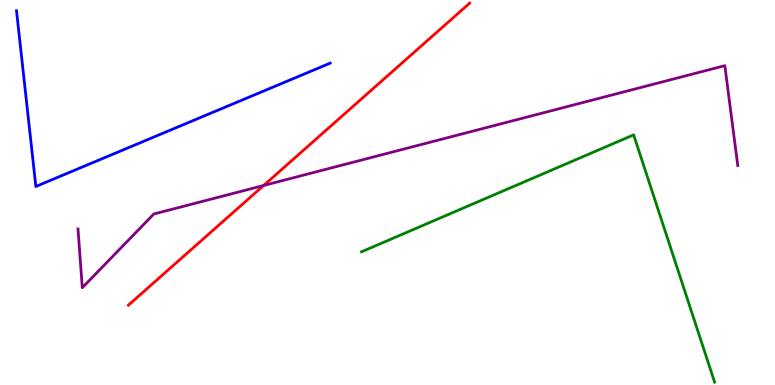[{'lines': ['blue', 'red'], 'intersections': []}, {'lines': ['green', 'red'], 'intersections': []}, {'lines': ['purple', 'red'], 'intersections': [{'x': 3.4, 'y': 5.18}]}, {'lines': ['blue', 'green'], 'intersections': []}, {'lines': ['blue', 'purple'], 'intersections': []}, {'lines': ['green', 'purple'], 'intersections': []}]